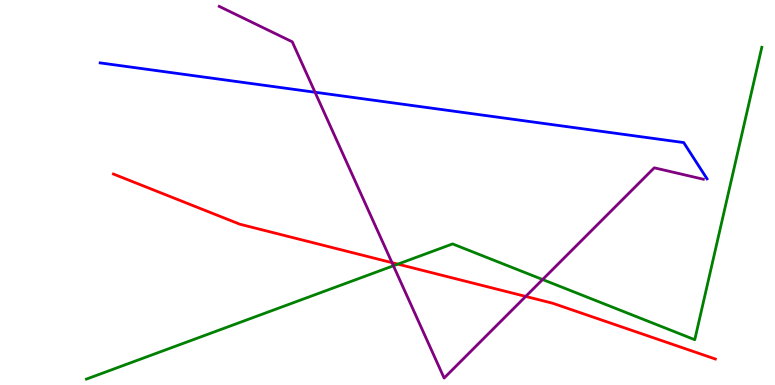[{'lines': ['blue', 'red'], 'intersections': []}, {'lines': ['green', 'red'], 'intersections': [{'x': 5.13, 'y': 3.14}]}, {'lines': ['purple', 'red'], 'intersections': [{'x': 5.06, 'y': 3.18}, {'x': 6.78, 'y': 2.3}]}, {'lines': ['blue', 'green'], 'intersections': []}, {'lines': ['blue', 'purple'], 'intersections': [{'x': 4.06, 'y': 7.6}]}, {'lines': ['green', 'purple'], 'intersections': [{'x': 5.08, 'y': 3.1}, {'x': 7.0, 'y': 2.74}]}]